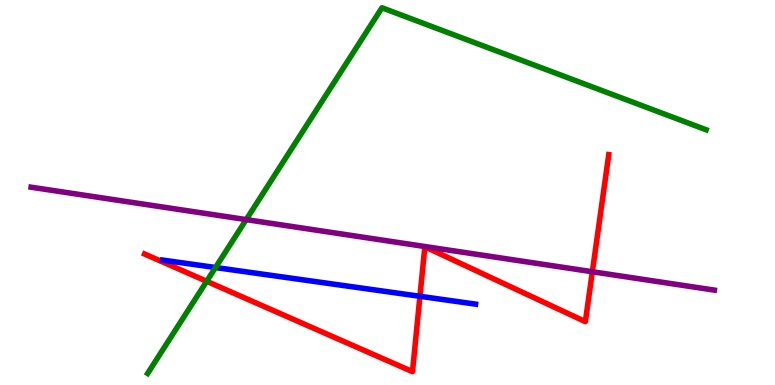[{'lines': ['blue', 'red'], 'intersections': [{'x': 5.42, 'y': 2.3}]}, {'lines': ['green', 'red'], 'intersections': [{'x': 2.67, 'y': 2.69}]}, {'lines': ['purple', 'red'], 'intersections': [{'x': 7.64, 'y': 2.94}]}, {'lines': ['blue', 'green'], 'intersections': [{'x': 2.78, 'y': 3.05}]}, {'lines': ['blue', 'purple'], 'intersections': []}, {'lines': ['green', 'purple'], 'intersections': [{'x': 3.18, 'y': 4.3}]}]